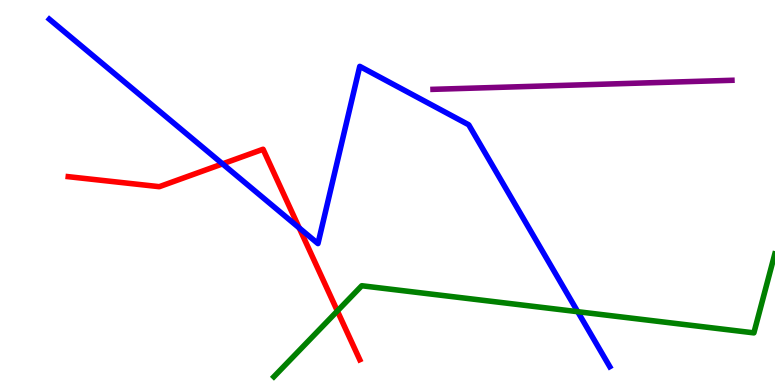[{'lines': ['blue', 'red'], 'intersections': [{'x': 2.87, 'y': 5.74}, {'x': 3.86, 'y': 4.08}]}, {'lines': ['green', 'red'], 'intersections': [{'x': 4.35, 'y': 1.92}]}, {'lines': ['purple', 'red'], 'intersections': []}, {'lines': ['blue', 'green'], 'intersections': [{'x': 7.45, 'y': 1.9}]}, {'lines': ['blue', 'purple'], 'intersections': []}, {'lines': ['green', 'purple'], 'intersections': []}]